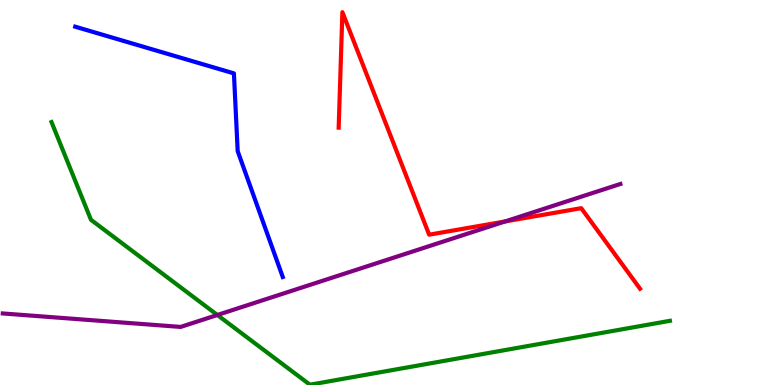[{'lines': ['blue', 'red'], 'intersections': []}, {'lines': ['green', 'red'], 'intersections': []}, {'lines': ['purple', 'red'], 'intersections': [{'x': 6.52, 'y': 4.25}]}, {'lines': ['blue', 'green'], 'intersections': []}, {'lines': ['blue', 'purple'], 'intersections': []}, {'lines': ['green', 'purple'], 'intersections': [{'x': 2.8, 'y': 1.82}]}]